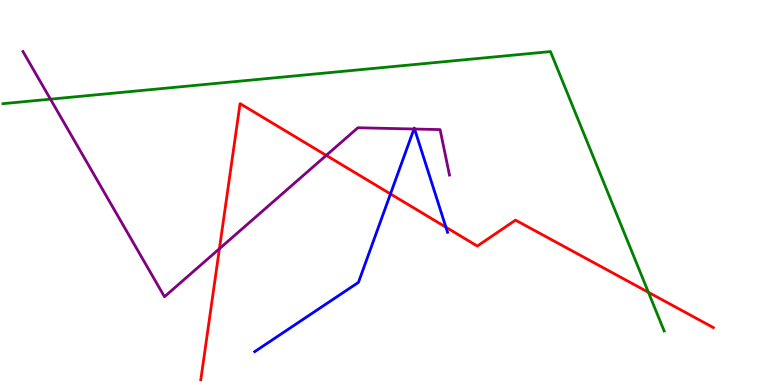[{'lines': ['blue', 'red'], 'intersections': [{'x': 5.04, 'y': 4.96}, {'x': 5.75, 'y': 4.1}]}, {'lines': ['green', 'red'], 'intersections': [{'x': 8.37, 'y': 2.41}]}, {'lines': ['purple', 'red'], 'intersections': [{'x': 2.83, 'y': 3.54}, {'x': 4.21, 'y': 5.96}]}, {'lines': ['blue', 'green'], 'intersections': []}, {'lines': ['blue', 'purple'], 'intersections': [{'x': 5.34, 'y': 6.65}, {'x': 5.35, 'y': 6.65}]}, {'lines': ['green', 'purple'], 'intersections': [{'x': 0.651, 'y': 7.42}]}]